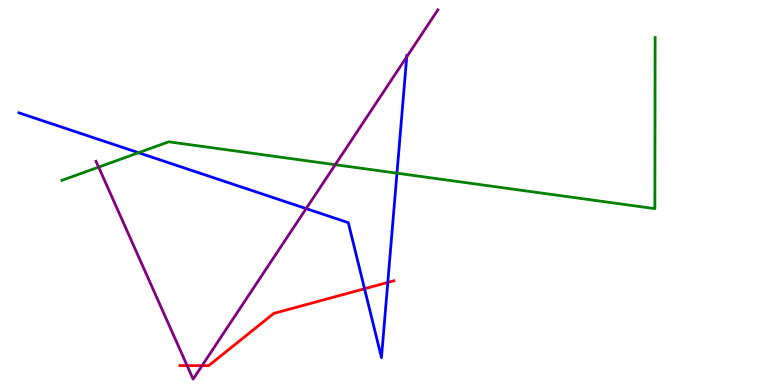[{'lines': ['blue', 'red'], 'intersections': [{'x': 4.7, 'y': 2.5}, {'x': 5.0, 'y': 2.66}]}, {'lines': ['green', 'red'], 'intersections': []}, {'lines': ['purple', 'red'], 'intersections': [{'x': 2.41, 'y': 0.504}, {'x': 2.61, 'y': 0.502}]}, {'lines': ['blue', 'green'], 'intersections': [{'x': 1.79, 'y': 6.03}, {'x': 5.12, 'y': 5.5}]}, {'lines': ['blue', 'purple'], 'intersections': [{'x': 3.95, 'y': 4.58}, {'x': 5.25, 'y': 8.52}]}, {'lines': ['green', 'purple'], 'intersections': [{'x': 1.27, 'y': 5.66}, {'x': 4.33, 'y': 5.72}]}]